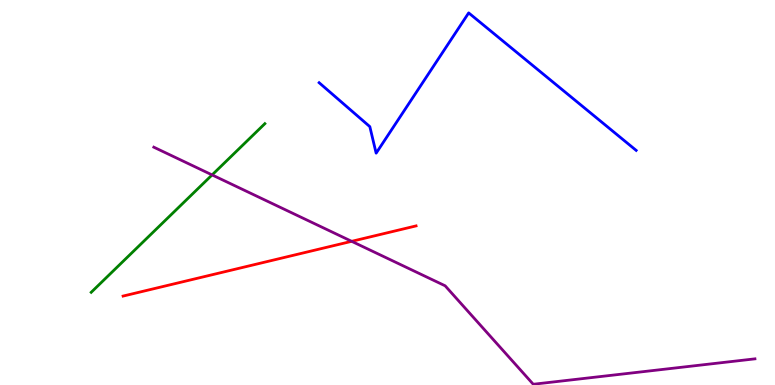[{'lines': ['blue', 'red'], 'intersections': []}, {'lines': ['green', 'red'], 'intersections': []}, {'lines': ['purple', 'red'], 'intersections': [{'x': 4.54, 'y': 3.73}]}, {'lines': ['blue', 'green'], 'intersections': []}, {'lines': ['blue', 'purple'], 'intersections': []}, {'lines': ['green', 'purple'], 'intersections': [{'x': 2.74, 'y': 5.46}]}]